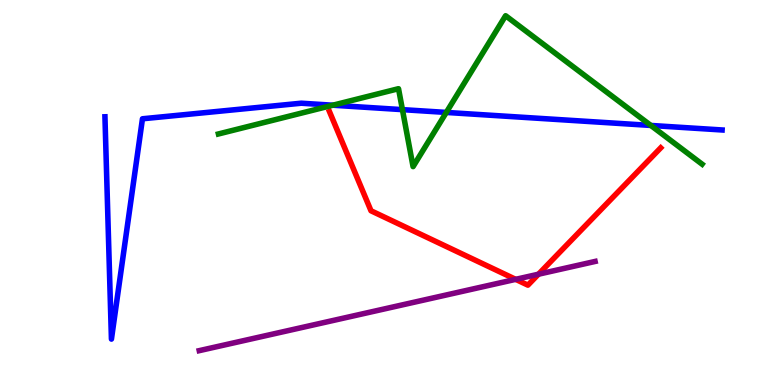[{'lines': ['blue', 'red'], 'intersections': []}, {'lines': ['green', 'red'], 'intersections': []}, {'lines': ['purple', 'red'], 'intersections': [{'x': 6.65, 'y': 2.74}, {'x': 6.95, 'y': 2.88}]}, {'lines': ['blue', 'green'], 'intersections': [{'x': 4.29, 'y': 7.27}, {'x': 5.19, 'y': 7.15}, {'x': 5.76, 'y': 7.08}, {'x': 8.4, 'y': 6.74}]}, {'lines': ['blue', 'purple'], 'intersections': []}, {'lines': ['green', 'purple'], 'intersections': []}]